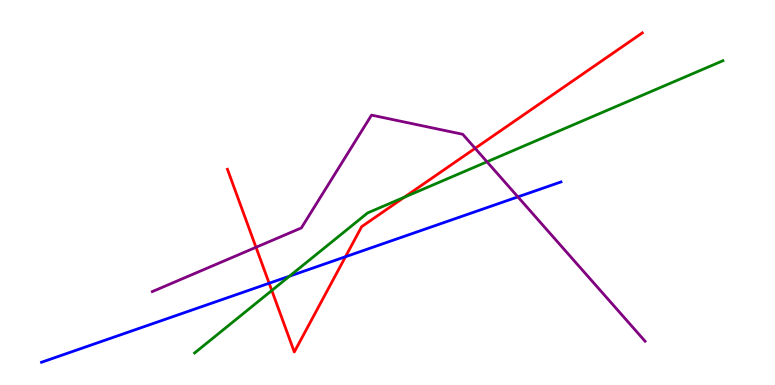[{'lines': ['blue', 'red'], 'intersections': [{'x': 3.47, 'y': 2.64}, {'x': 4.46, 'y': 3.33}]}, {'lines': ['green', 'red'], 'intersections': [{'x': 3.51, 'y': 2.45}, {'x': 5.22, 'y': 4.88}]}, {'lines': ['purple', 'red'], 'intersections': [{'x': 3.3, 'y': 3.58}, {'x': 6.13, 'y': 6.15}]}, {'lines': ['blue', 'green'], 'intersections': [{'x': 3.74, 'y': 2.83}]}, {'lines': ['blue', 'purple'], 'intersections': [{'x': 6.68, 'y': 4.89}]}, {'lines': ['green', 'purple'], 'intersections': [{'x': 6.28, 'y': 5.8}]}]